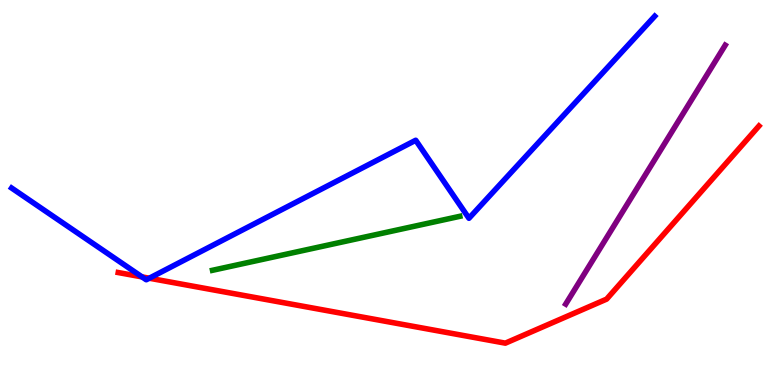[{'lines': ['blue', 'red'], 'intersections': [{'x': 1.83, 'y': 2.81}, {'x': 1.93, 'y': 2.77}]}, {'lines': ['green', 'red'], 'intersections': []}, {'lines': ['purple', 'red'], 'intersections': []}, {'lines': ['blue', 'green'], 'intersections': []}, {'lines': ['blue', 'purple'], 'intersections': []}, {'lines': ['green', 'purple'], 'intersections': []}]